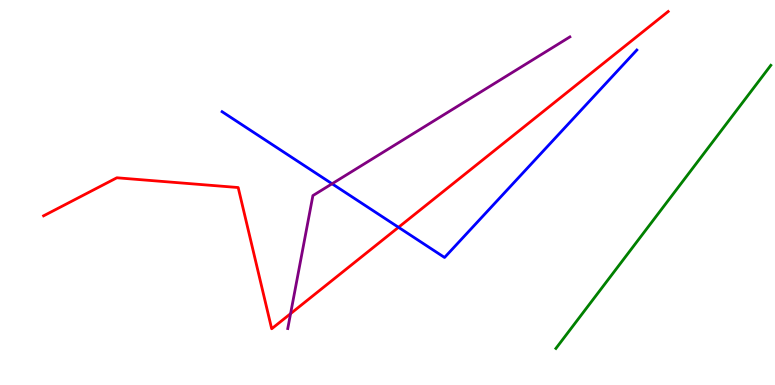[{'lines': ['blue', 'red'], 'intersections': [{'x': 5.14, 'y': 4.1}]}, {'lines': ['green', 'red'], 'intersections': []}, {'lines': ['purple', 'red'], 'intersections': [{'x': 3.75, 'y': 1.85}]}, {'lines': ['blue', 'green'], 'intersections': []}, {'lines': ['blue', 'purple'], 'intersections': [{'x': 4.28, 'y': 5.23}]}, {'lines': ['green', 'purple'], 'intersections': []}]